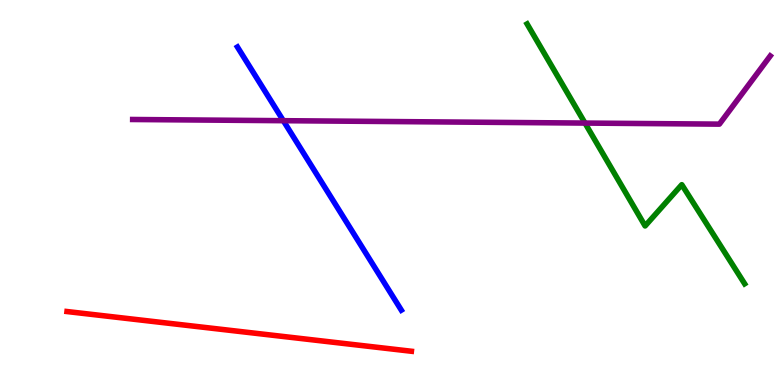[{'lines': ['blue', 'red'], 'intersections': []}, {'lines': ['green', 'red'], 'intersections': []}, {'lines': ['purple', 'red'], 'intersections': []}, {'lines': ['blue', 'green'], 'intersections': []}, {'lines': ['blue', 'purple'], 'intersections': [{'x': 3.66, 'y': 6.87}]}, {'lines': ['green', 'purple'], 'intersections': [{'x': 7.55, 'y': 6.8}]}]